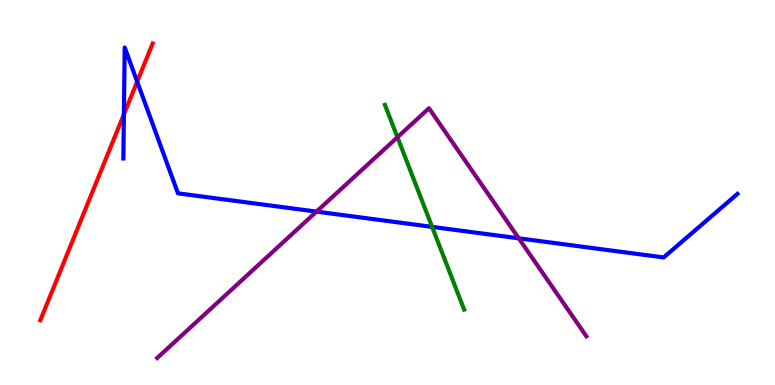[{'lines': ['blue', 'red'], 'intersections': [{'x': 1.6, 'y': 7.03}, {'x': 1.77, 'y': 7.88}]}, {'lines': ['green', 'red'], 'intersections': []}, {'lines': ['purple', 'red'], 'intersections': []}, {'lines': ['blue', 'green'], 'intersections': [{'x': 5.58, 'y': 4.11}]}, {'lines': ['blue', 'purple'], 'intersections': [{'x': 4.08, 'y': 4.5}, {'x': 6.69, 'y': 3.81}]}, {'lines': ['green', 'purple'], 'intersections': [{'x': 5.13, 'y': 6.44}]}]